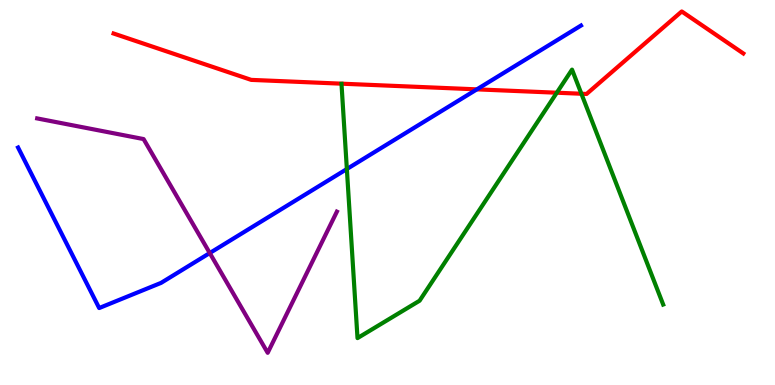[{'lines': ['blue', 'red'], 'intersections': [{'x': 6.15, 'y': 7.68}]}, {'lines': ['green', 'red'], 'intersections': [{'x': 7.18, 'y': 7.59}, {'x': 7.5, 'y': 7.57}]}, {'lines': ['purple', 'red'], 'intersections': []}, {'lines': ['blue', 'green'], 'intersections': [{'x': 4.48, 'y': 5.61}]}, {'lines': ['blue', 'purple'], 'intersections': [{'x': 2.71, 'y': 3.43}]}, {'lines': ['green', 'purple'], 'intersections': []}]